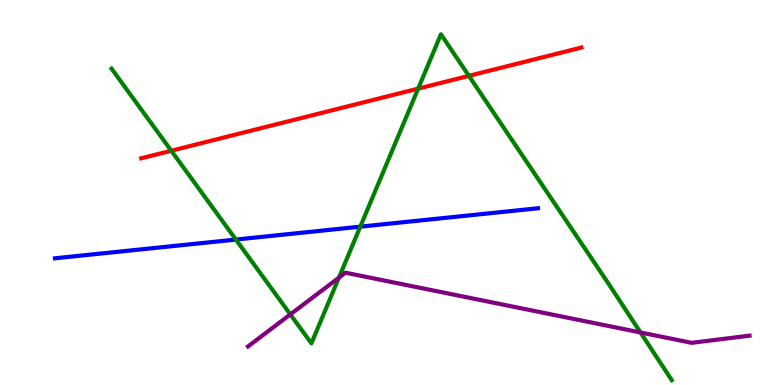[{'lines': ['blue', 'red'], 'intersections': []}, {'lines': ['green', 'red'], 'intersections': [{'x': 2.21, 'y': 6.08}, {'x': 5.4, 'y': 7.7}, {'x': 6.05, 'y': 8.03}]}, {'lines': ['purple', 'red'], 'intersections': []}, {'lines': ['blue', 'green'], 'intersections': [{'x': 3.04, 'y': 3.78}, {'x': 4.65, 'y': 4.11}]}, {'lines': ['blue', 'purple'], 'intersections': []}, {'lines': ['green', 'purple'], 'intersections': [{'x': 3.75, 'y': 1.83}, {'x': 4.37, 'y': 2.79}, {'x': 8.26, 'y': 1.36}]}]